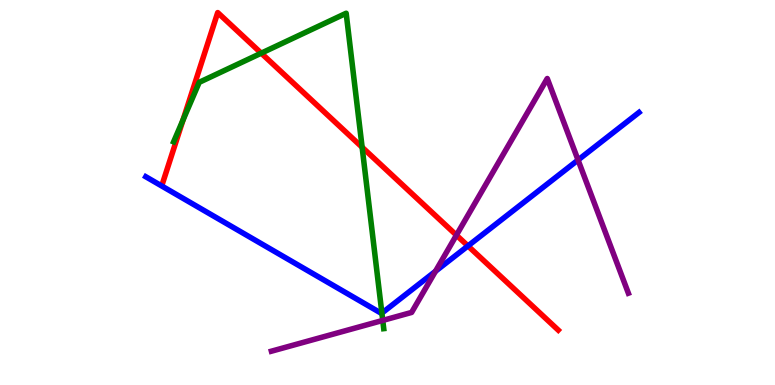[{'lines': ['blue', 'red'], 'intersections': [{'x': 6.04, 'y': 3.61}]}, {'lines': ['green', 'red'], 'intersections': [{'x': 2.36, 'y': 6.88}, {'x': 3.37, 'y': 8.62}, {'x': 4.67, 'y': 6.18}]}, {'lines': ['purple', 'red'], 'intersections': [{'x': 5.89, 'y': 3.89}]}, {'lines': ['blue', 'green'], 'intersections': [{'x': 4.93, 'y': 1.87}]}, {'lines': ['blue', 'purple'], 'intersections': [{'x': 5.62, 'y': 2.95}, {'x': 7.46, 'y': 5.84}]}, {'lines': ['green', 'purple'], 'intersections': [{'x': 4.94, 'y': 1.68}]}]